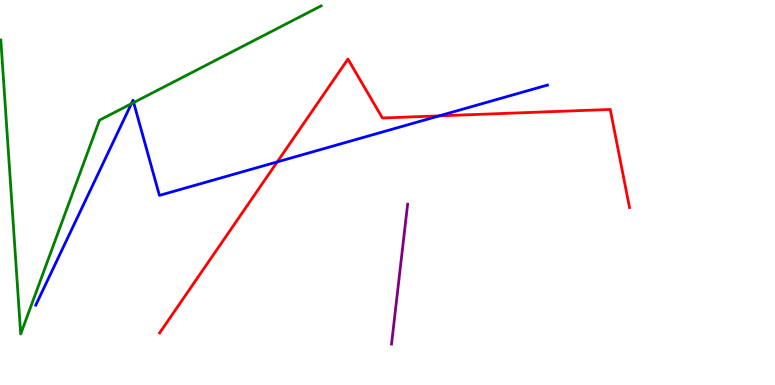[{'lines': ['blue', 'red'], 'intersections': [{'x': 3.58, 'y': 5.79}, {'x': 5.67, 'y': 6.99}]}, {'lines': ['green', 'red'], 'intersections': []}, {'lines': ['purple', 'red'], 'intersections': []}, {'lines': ['blue', 'green'], 'intersections': [{'x': 1.7, 'y': 7.31}, {'x': 1.72, 'y': 7.34}]}, {'lines': ['blue', 'purple'], 'intersections': []}, {'lines': ['green', 'purple'], 'intersections': []}]